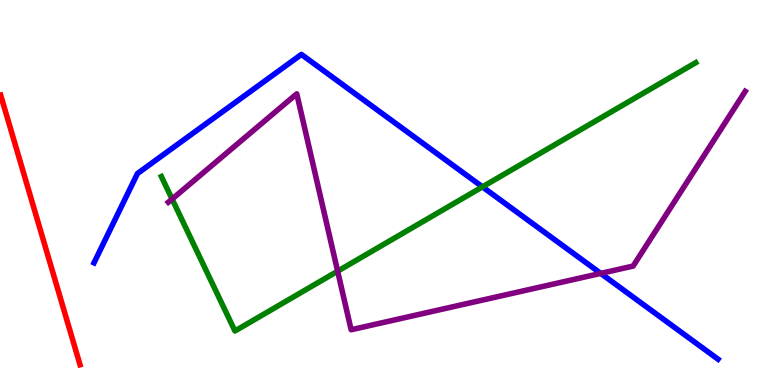[{'lines': ['blue', 'red'], 'intersections': []}, {'lines': ['green', 'red'], 'intersections': []}, {'lines': ['purple', 'red'], 'intersections': []}, {'lines': ['blue', 'green'], 'intersections': [{'x': 6.23, 'y': 5.15}]}, {'lines': ['blue', 'purple'], 'intersections': [{'x': 7.75, 'y': 2.9}]}, {'lines': ['green', 'purple'], 'intersections': [{'x': 2.22, 'y': 4.83}, {'x': 4.36, 'y': 2.96}]}]